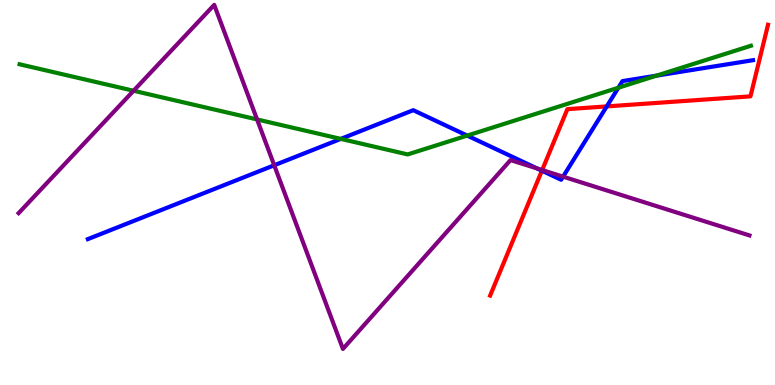[{'lines': ['blue', 'red'], 'intersections': [{'x': 6.99, 'y': 5.57}, {'x': 7.83, 'y': 7.24}]}, {'lines': ['green', 'red'], 'intersections': []}, {'lines': ['purple', 'red'], 'intersections': [{'x': 7.0, 'y': 5.58}]}, {'lines': ['blue', 'green'], 'intersections': [{'x': 4.4, 'y': 6.39}, {'x': 6.03, 'y': 6.48}, {'x': 7.98, 'y': 7.72}, {'x': 8.47, 'y': 8.04}]}, {'lines': ['blue', 'purple'], 'intersections': [{'x': 3.54, 'y': 5.71}, {'x': 6.93, 'y': 5.62}, {'x': 7.27, 'y': 5.41}]}, {'lines': ['green', 'purple'], 'intersections': [{'x': 1.72, 'y': 7.64}, {'x': 3.32, 'y': 6.9}]}]